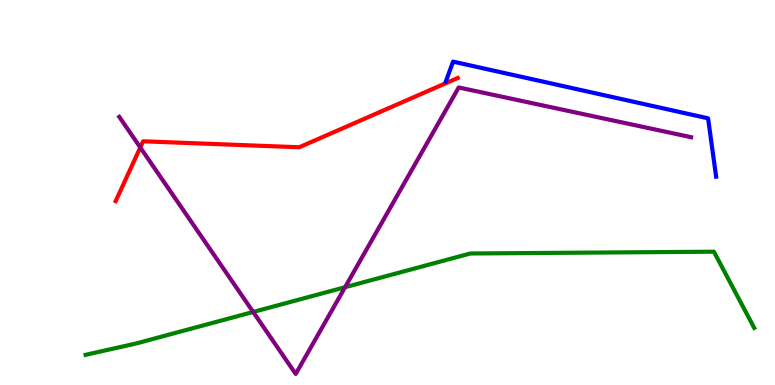[{'lines': ['blue', 'red'], 'intersections': []}, {'lines': ['green', 'red'], 'intersections': []}, {'lines': ['purple', 'red'], 'intersections': [{'x': 1.81, 'y': 6.17}]}, {'lines': ['blue', 'green'], 'intersections': []}, {'lines': ['blue', 'purple'], 'intersections': []}, {'lines': ['green', 'purple'], 'intersections': [{'x': 3.27, 'y': 1.9}, {'x': 4.45, 'y': 2.54}]}]